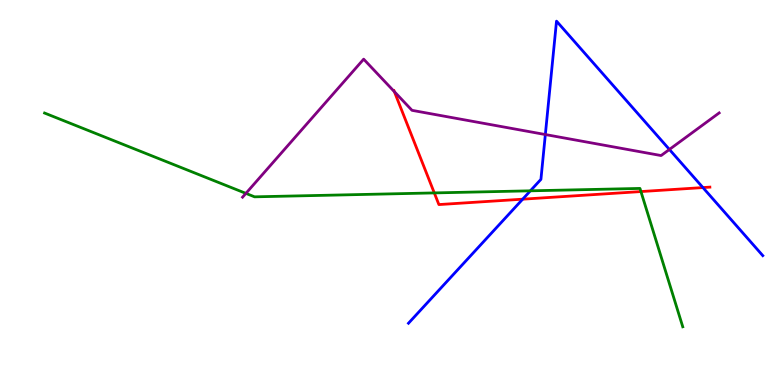[{'lines': ['blue', 'red'], 'intersections': [{'x': 6.74, 'y': 4.83}, {'x': 9.07, 'y': 5.13}]}, {'lines': ['green', 'red'], 'intersections': [{'x': 5.6, 'y': 4.99}, {'x': 8.27, 'y': 5.02}]}, {'lines': ['purple', 'red'], 'intersections': [{'x': 5.09, 'y': 7.62}]}, {'lines': ['blue', 'green'], 'intersections': [{'x': 6.84, 'y': 5.04}]}, {'lines': ['blue', 'purple'], 'intersections': [{'x': 7.04, 'y': 6.51}, {'x': 8.64, 'y': 6.12}]}, {'lines': ['green', 'purple'], 'intersections': [{'x': 3.17, 'y': 4.98}]}]